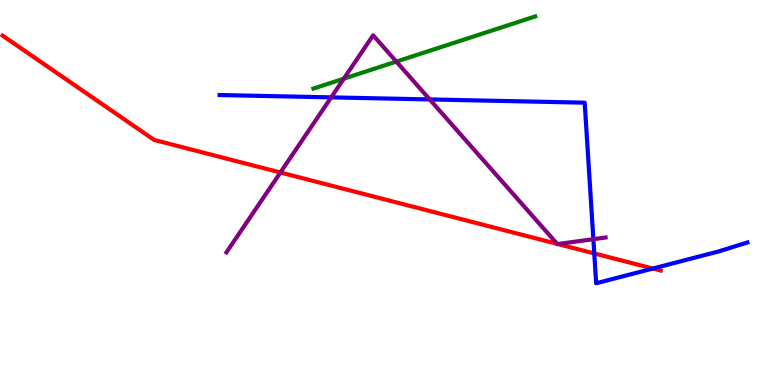[{'lines': ['blue', 'red'], 'intersections': [{'x': 7.67, 'y': 3.42}, {'x': 8.42, 'y': 3.02}]}, {'lines': ['green', 'red'], 'intersections': []}, {'lines': ['purple', 'red'], 'intersections': [{'x': 3.62, 'y': 5.52}, {'x': 7.19, 'y': 3.67}, {'x': 7.2, 'y': 3.66}]}, {'lines': ['blue', 'green'], 'intersections': []}, {'lines': ['blue', 'purple'], 'intersections': [{'x': 4.27, 'y': 7.47}, {'x': 5.54, 'y': 7.42}, {'x': 7.66, 'y': 3.79}]}, {'lines': ['green', 'purple'], 'intersections': [{'x': 4.44, 'y': 7.96}, {'x': 5.11, 'y': 8.4}]}]